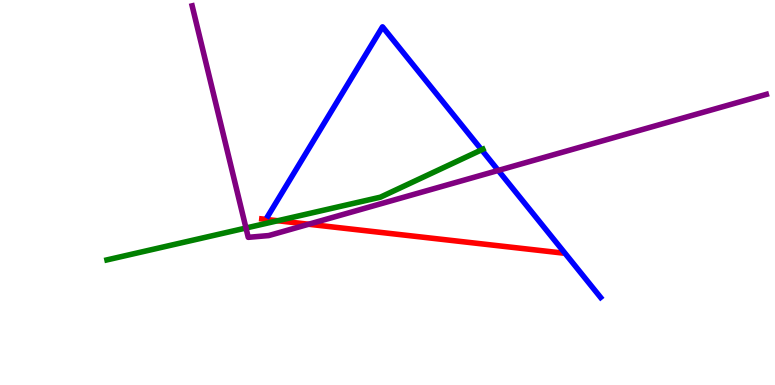[{'lines': ['blue', 'red'], 'intersections': []}, {'lines': ['green', 'red'], 'intersections': [{'x': 3.58, 'y': 4.27}]}, {'lines': ['purple', 'red'], 'intersections': [{'x': 3.98, 'y': 4.18}]}, {'lines': ['blue', 'green'], 'intersections': [{'x': 6.21, 'y': 6.11}]}, {'lines': ['blue', 'purple'], 'intersections': [{'x': 6.43, 'y': 5.57}]}, {'lines': ['green', 'purple'], 'intersections': [{'x': 3.17, 'y': 4.08}]}]